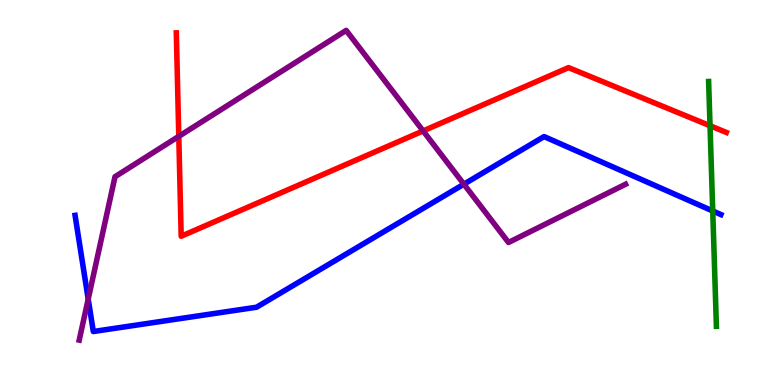[{'lines': ['blue', 'red'], 'intersections': []}, {'lines': ['green', 'red'], 'intersections': [{'x': 9.16, 'y': 6.73}]}, {'lines': ['purple', 'red'], 'intersections': [{'x': 2.31, 'y': 6.46}, {'x': 5.46, 'y': 6.6}]}, {'lines': ['blue', 'green'], 'intersections': [{'x': 9.2, 'y': 4.52}]}, {'lines': ['blue', 'purple'], 'intersections': [{'x': 1.14, 'y': 2.23}, {'x': 5.99, 'y': 5.22}]}, {'lines': ['green', 'purple'], 'intersections': []}]